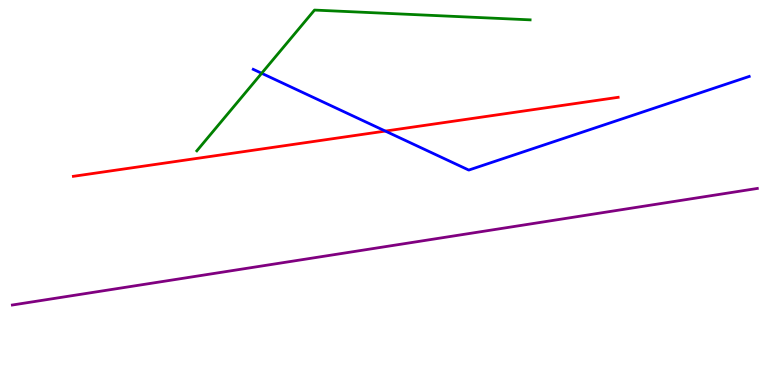[{'lines': ['blue', 'red'], 'intersections': [{'x': 4.97, 'y': 6.6}]}, {'lines': ['green', 'red'], 'intersections': []}, {'lines': ['purple', 'red'], 'intersections': []}, {'lines': ['blue', 'green'], 'intersections': [{'x': 3.38, 'y': 8.1}]}, {'lines': ['blue', 'purple'], 'intersections': []}, {'lines': ['green', 'purple'], 'intersections': []}]